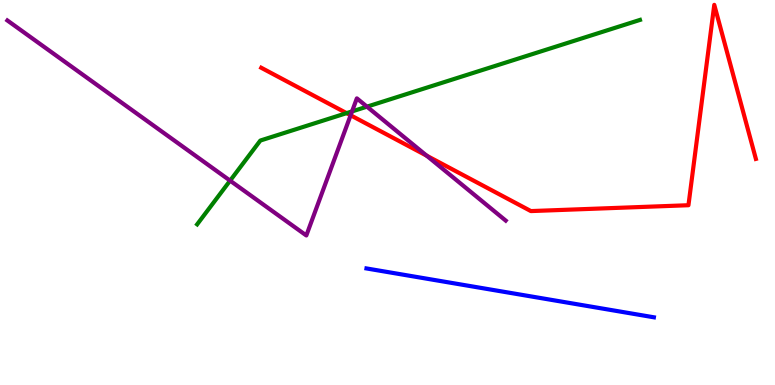[{'lines': ['blue', 'red'], 'intersections': []}, {'lines': ['green', 'red'], 'intersections': [{'x': 4.47, 'y': 7.06}]}, {'lines': ['purple', 'red'], 'intersections': [{'x': 4.52, 'y': 7.01}, {'x': 5.51, 'y': 5.96}]}, {'lines': ['blue', 'green'], 'intersections': []}, {'lines': ['blue', 'purple'], 'intersections': []}, {'lines': ['green', 'purple'], 'intersections': [{'x': 2.97, 'y': 5.31}, {'x': 4.54, 'y': 7.11}, {'x': 4.74, 'y': 7.23}]}]